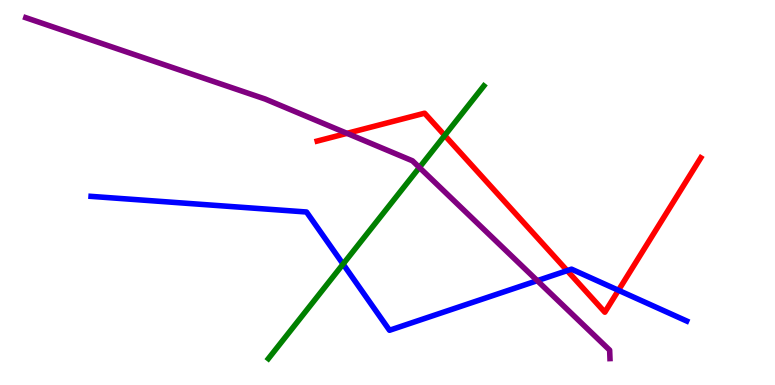[{'lines': ['blue', 'red'], 'intersections': [{'x': 7.32, 'y': 2.97}, {'x': 7.98, 'y': 2.46}]}, {'lines': ['green', 'red'], 'intersections': [{'x': 5.74, 'y': 6.48}]}, {'lines': ['purple', 'red'], 'intersections': [{'x': 4.48, 'y': 6.54}]}, {'lines': ['blue', 'green'], 'intersections': [{'x': 4.43, 'y': 3.14}]}, {'lines': ['blue', 'purple'], 'intersections': [{'x': 6.93, 'y': 2.71}]}, {'lines': ['green', 'purple'], 'intersections': [{'x': 5.41, 'y': 5.65}]}]